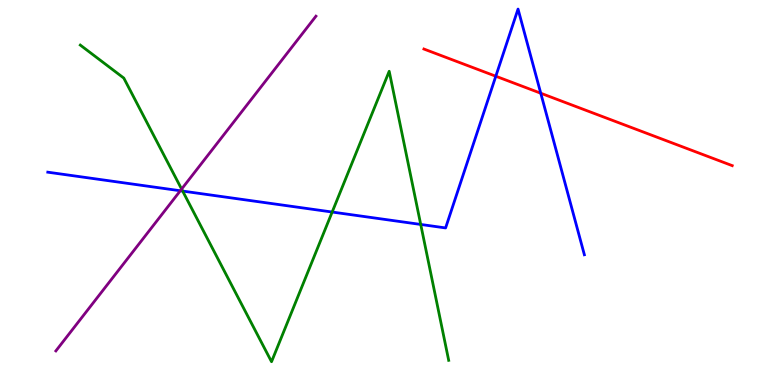[{'lines': ['blue', 'red'], 'intersections': [{'x': 6.4, 'y': 8.02}, {'x': 6.98, 'y': 7.58}]}, {'lines': ['green', 'red'], 'intersections': []}, {'lines': ['purple', 'red'], 'intersections': []}, {'lines': ['blue', 'green'], 'intersections': [{'x': 2.36, 'y': 5.04}, {'x': 4.29, 'y': 4.49}, {'x': 5.43, 'y': 4.17}]}, {'lines': ['blue', 'purple'], 'intersections': [{'x': 2.33, 'y': 5.05}]}, {'lines': ['green', 'purple'], 'intersections': [{'x': 2.34, 'y': 5.09}]}]